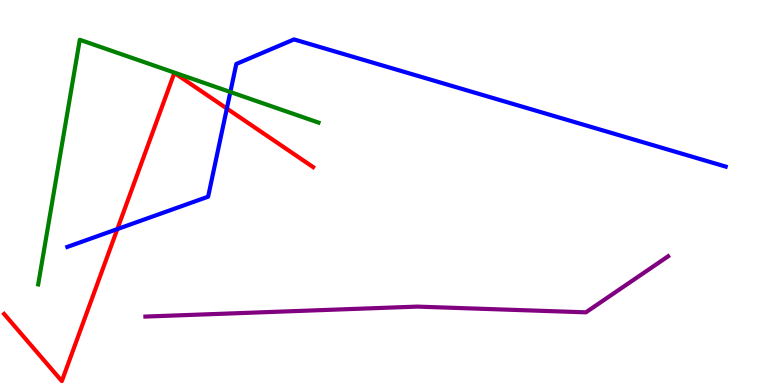[{'lines': ['blue', 'red'], 'intersections': [{'x': 1.51, 'y': 4.05}, {'x': 2.93, 'y': 7.18}]}, {'lines': ['green', 'red'], 'intersections': []}, {'lines': ['purple', 'red'], 'intersections': []}, {'lines': ['blue', 'green'], 'intersections': [{'x': 2.97, 'y': 7.61}]}, {'lines': ['blue', 'purple'], 'intersections': []}, {'lines': ['green', 'purple'], 'intersections': []}]